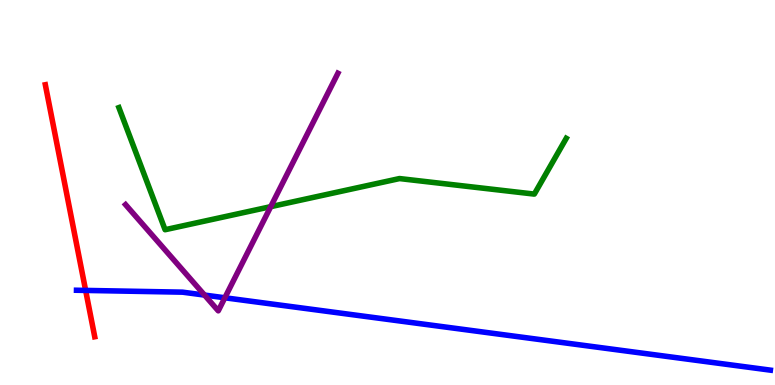[{'lines': ['blue', 'red'], 'intersections': [{'x': 1.11, 'y': 2.46}]}, {'lines': ['green', 'red'], 'intersections': []}, {'lines': ['purple', 'red'], 'intersections': []}, {'lines': ['blue', 'green'], 'intersections': []}, {'lines': ['blue', 'purple'], 'intersections': [{'x': 2.64, 'y': 2.34}, {'x': 2.9, 'y': 2.27}]}, {'lines': ['green', 'purple'], 'intersections': [{'x': 3.49, 'y': 4.63}]}]